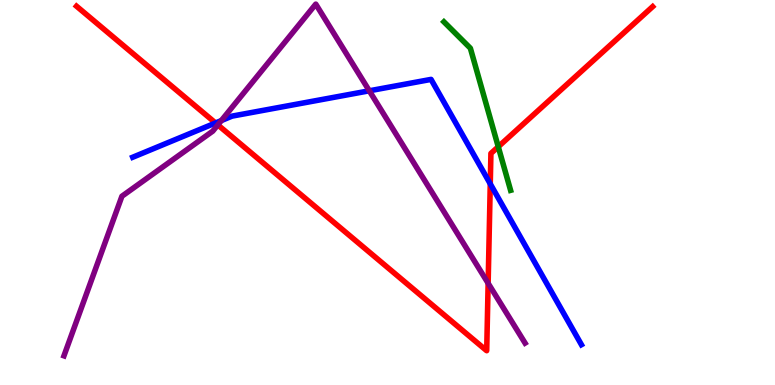[{'lines': ['blue', 'red'], 'intersections': [{'x': 2.78, 'y': 6.81}, {'x': 6.33, 'y': 5.22}]}, {'lines': ['green', 'red'], 'intersections': [{'x': 6.43, 'y': 6.19}]}, {'lines': ['purple', 'red'], 'intersections': [{'x': 2.81, 'y': 6.76}, {'x': 6.3, 'y': 2.64}]}, {'lines': ['blue', 'green'], 'intersections': []}, {'lines': ['blue', 'purple'], 'intersections': [{'x': 2.86, 'y': 6.87}, {'x': 4.77, 'y': 7.64}]}, {'lines': ['green', 'purple'], 'intersections': []}]